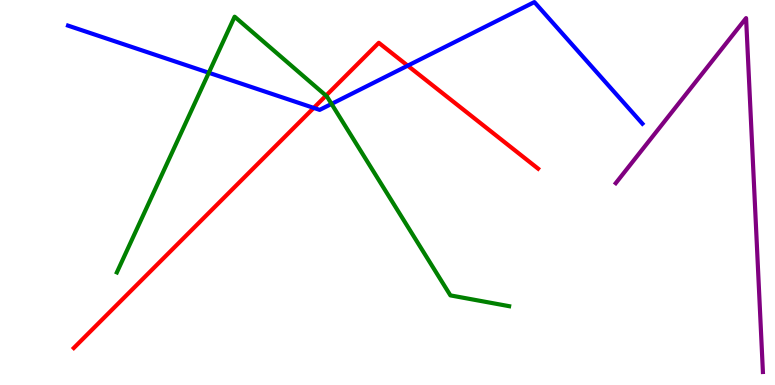[{'lines': ['blue', 'red'], 'intersections': [{'x': 4.05, 'y': 7.2}, {'x': 5.26, 'y': 8.29}]}, {'lines': ['green', 'red'], 'intersections': [{'x': 4.21, 'y': 7.52}]}, {'lines': ['purple', 'red'], 'intersections': []}, {'lines': ['blue', 'green'], 'intersections': [{'x': 2.69, 'y': 8.11}, {'x': 4.28, 'y': 7.3}]}, {'lines': ['blue', 'purple'], 'intersections': []}, {'lines': ['green', 'purple'], 'intersections': []}]